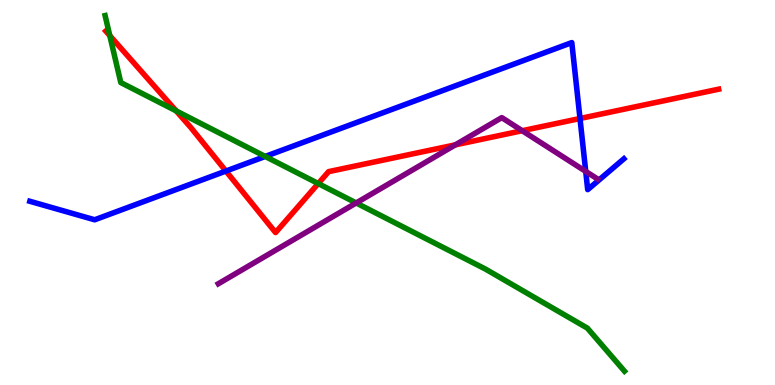[{'lines': ['blue', 'red'], 'intersections': [{'x': 2.92, 'y': 5.56}, {'x': 7.48, 'y': 6.92}]}, {'lines': ['green', 'red'], 'intersections': [{'x': 1.42, 'y': 9.07}, {'x': 2.27, 'y': 7.12}, {'x': 4.11, 'y': 5.23}]}, {'lines': ['purple', 'red'], 'intersections': [{'x': 5.88, 'y': 6.24}, {'x': 6.74, 'y': 6.6}]}, {'lines': ['blue', 'green'], 'intersections': [{'x': 3.42, 'y': 5.94}]}, {'lines': ['blue', 'purple'], 'intersections': [{'x': 7.56, 'y': 5.55}]}, {'lines': ['green', 'purple'], 'intersections': [{'x': 4.6, 'y': 4.73}]}]